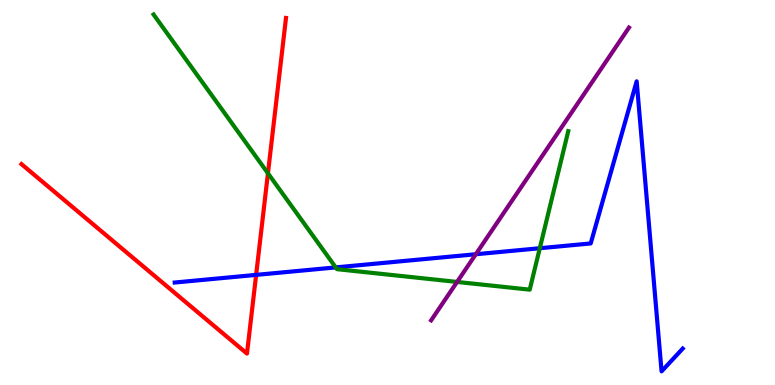[{'lines': ['blue', 'red'], 'intersections': [{'x': 3.3, 'y': 2.86}]}, {'lines': ['green', 'red'], 'intersections': [{'x': 3.46, 'y': 5.5}]}, {'lines': ['purple', 'red'], 'intersections': []}, {'lines': ['blue', 'green'], 'intersections': [{'x': 4.33, 'y': 3.05}, {'x': 6.97, 'y': 3.55}]}, {'lines': ['blue', 'purple'], 'intersections': [{'x': 6.14, 'y': 3.4}]}, {'lines': ['green', 'purple'], 'intersections': [{'x': 5.9, 'y': 2.68}]}]